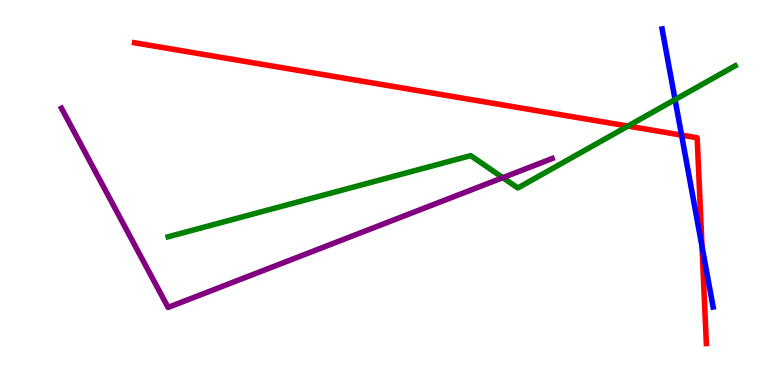[{'lines': ['blue', 'red'], 'intersections': [{'x': 8.79, 'y': 6.49}, {'x': 9.06, 'y': 3.6}]}, {'lines': ['green', 'red'], 'intersections': [{'x': 8.1, 'y': 6.73}]}, {'lines': ['purple', 'red'], 'intersections': []}, {'lines': ['blue', 'green'], 'intersections': [{'x': 8.71, 'y': 7.41}]}, {'lines': ['blue', 'purple'], 'intersections': []}, {'lines': ['green', 'purple'], 'intersections': [{'x': 6.49, 'y': 5.39}]}]